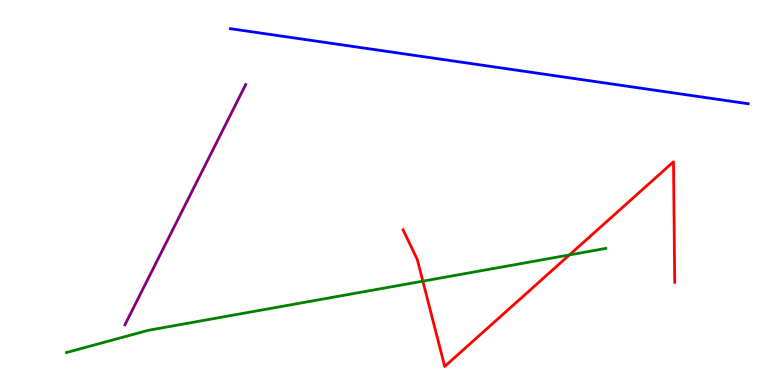[{'lines': ['blue', 'red'], 'intersections': []}, {'lines': ['green', 'red'], 'intersections': [{'x': 5.46, 'y': 2.7}, {'x': 7.35, 'y': 3.38}]}, {'lines': ['purple', 'red'], 'intersections': []}, {'lines': ['blue', 'green'], 'intersections': []}, {'lines': ['blue', 'purple'], 'intersections': []}, {'lines': ['green', 'purple'], 'intersections': []}]